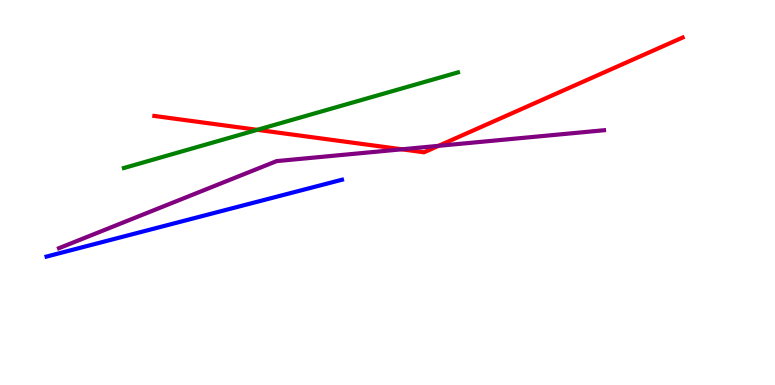[{'lines': ['blue', 'red'], 'intersections': []}, {'lines': ['green', 'red'], 'intersections': [{'x': 3.32, 'y': 6.63}]}, {'lines': ['purple', 'red'], 'intersections': [{'x': 5.18, 'y': 6.12}, {'x': 5.66, 'y': 6.21}]}, {'lines': ['blue', 'green'], 'intersections': []}, {'lines': ['blue', 'purple'], 'intersections': []}, {'lines': ['green', 'purple'], 'intersections': []}]